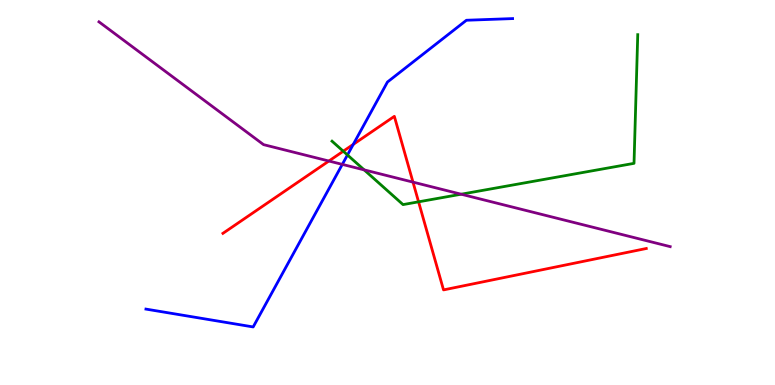[{'lines': ['blue', 'red'], 'intersections': [{'x': 4.56, 'y': 6.25}]}, {'lines': ['green', 'red'], 'intersections': [{'x': 4.43, 'y': 6.07}, {'x': 5.4, 'y': 4.76}]}, {'lines': ['purple', 'red'], 'intersections': [{'x': 4.24, 'y': 5.82}, {'x': 5.33, 'y': 5.27}]}, {'lines': ['blue', 'green'], 'intersections': [{'x': 4.48, 'y': 5.97}]}, {'lines': ['blue', 'purple'], 'intersections': [{'x': 4.42, 'y': 5.73}]}, {'lines': ['green', 'purple'], 'intersections': [{'x': 4.7, 'y': 5.59}, {'x': 5.95, 'y': 4.96}]}]